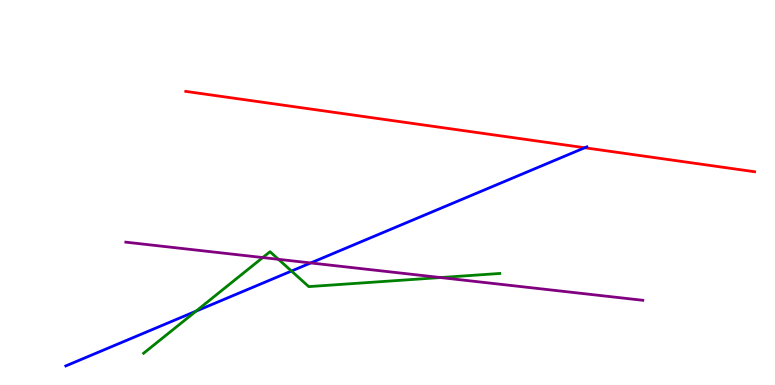[{'lines': ['blue', 'red'], 'intersections': [{'x': 7.54, 'y': 6.16}]}, {'lines': ['green', 'red'], 'intersections': []}, {'lines': ['purple', 'red'], 'intersections': []}, {'lines': ['blue', 'green'], 'intersections': [{'x': 2.53, 'y': 1.92}, {'x': 3.76, 'y': 2.96}]}, {'lines': ['blue', 'purple'], 'intersections': [{'x': 4.01, 'y': 3.17}]}, {'lines': ['green', 'purple'], 'intersections': [{'x': 3.39, 'y': 3.31}, {'x': 3.59, 'y': 3.26}, {'x': 5.68, 'y': 2.79}]}]